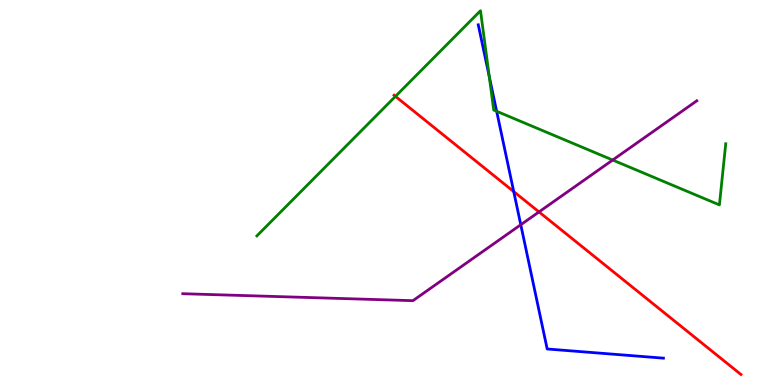[{'lines': ['blue', 'red'], 'intersections': [{'x': 6.63, 'y': 5.02}]}, {'lines': ['green', 'red'], 'intersections': [{'x': 5.1, 'y': 7.5}]}, {'lines': ['purple', 'red'], 'intersections': [{'x': 6.95, 'y': 4.5}]}, {'lines': ['blue', 'green'], 'intersections': [{'x': 6.31, 'y': 8.01}, {'x': 6.41, 'y': 7.11}]}, {'lines': ['blue', 'purple'], 'intersections': [{'x': 6.72, 'y': 4.16}]}, {'lines': ['green', 'purple'], 'intersections': [{'x': 7.91, 'y': 5.84}]}]